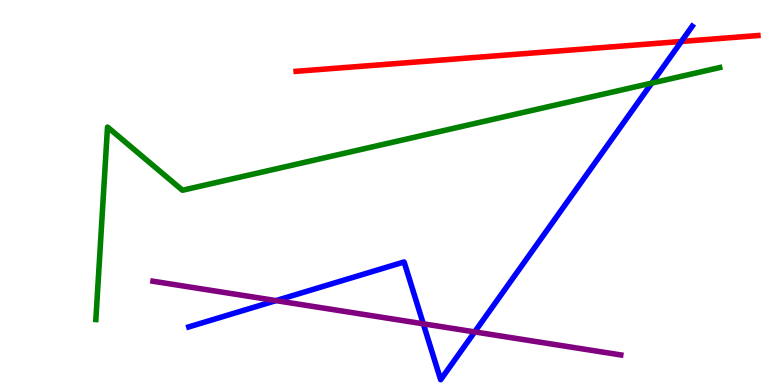[{'lines': ['blue', 'red'], 'intersections': [{'x': 8.79, 'y': 8.92}]}, {'lines': ['green', 'red'], 'intersections': []}, {'lines': ['purple', 'red'], 'intersections': []}, {'lines': ['blue', 'green'], 'intersections': [{'x': 8.41, 'y': 7.84}]}, {'lines': ['blue', 'purple'], 'intersections': [{'x': 3.56, 'y': 2.19}, {'x': 5.46, 'y': 1.59}, {'x': 6.12, 'y': 1.38}]}, {'lines': ['green', 'purple'], 'intersections': []}]